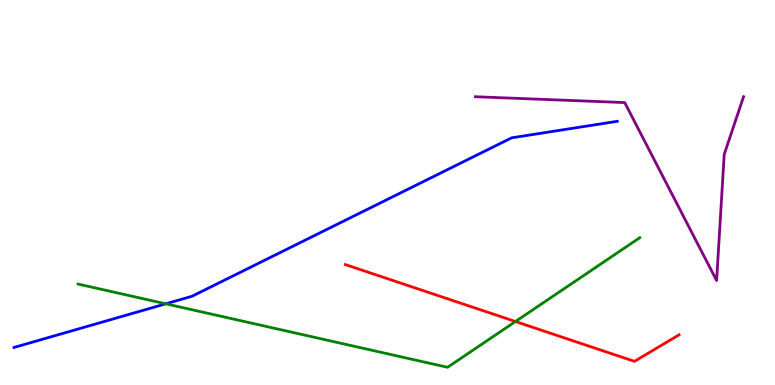[{'lines': ['blue', 'red'], 'intersections': []}, {'lines': ['green', 'red'], 'intersections': [{'x': 6.65, 'y': 1.65}]}, {'lines': ['purple', 'red'], 'intersections': []}, {'lines': ['blue', 'green'], 'intersections': [{'x': 2.14, 'y': 2.11}]}, {'lines': ['blue', 'purple'], 'intersections': []}, {'lines': ['green', 'purple'], 'intersections': []}]